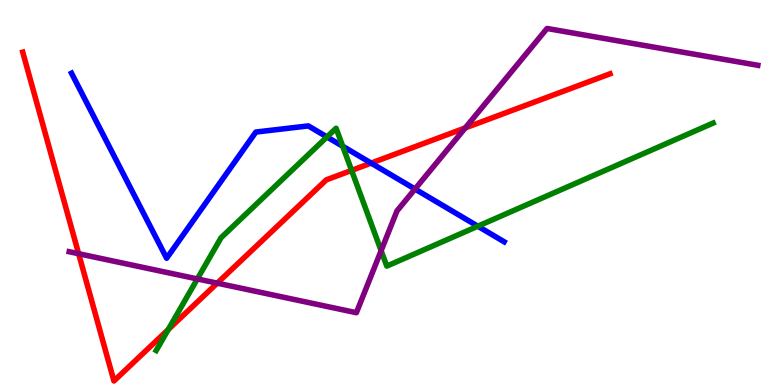[{'lines': ['blue', 'red'], 'intersections': [{'x': 4.79, 'y': 5.76}]}, {'lines': ['green', 'red'], 'intersections': [{'x': 2.17, 'y': 1.44}, {'x': 4.54, 'y': 5.57}]}, {'lines': ['purple', 'red'], 'intersections': [{'x': 1.01, 'y': 3.41}, {'x': 2.8, 'y': 2.65}, {'x': 6.0, 'y': 6.68}]}, {'lines': ['blue', 'green'], 'intersections': [{'x': 4.22, 'y': 6.44}, {'x': 4.42, 'y': 6.2}, {'x': 6.17, 'y': 4.12}]}, {'lines': ['blue', 'purple'], 'intersections': [{'x': 5.35, 'y': 5.09}]}, {'lines': ['green', 'purple'], 'intersections': [{'x': 2.55, 'y': 2.75}, {'x': 4.92, 'y': 3.49}]}]